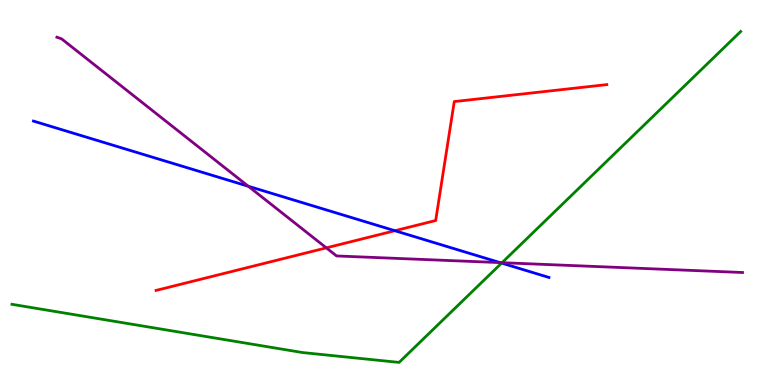[{'lines': ['blue', 'red'], 'intersections': [{'x': 5.1, 'y': 4.01}]}, {'lines': ['green', 'red'], 'intersections': []}, {'lines': ['purple', 'red'], 'intersections': [{'x': 4.21, 'y': 3.56}]}, {'lines': ['blue', 'green'], 'intersections': [{'x': 6.47, 'y': 3.17}]}, {'lines': ['blue', 'purple'], 'intersections': [{'x': 3.2, 'y': 5.16}, {'x': 6.45, 'y': 3.18}]}, {'lines': ['green', 'purple'], 'intersections': [{'x': 6.48, 'y': 3.18}]}]